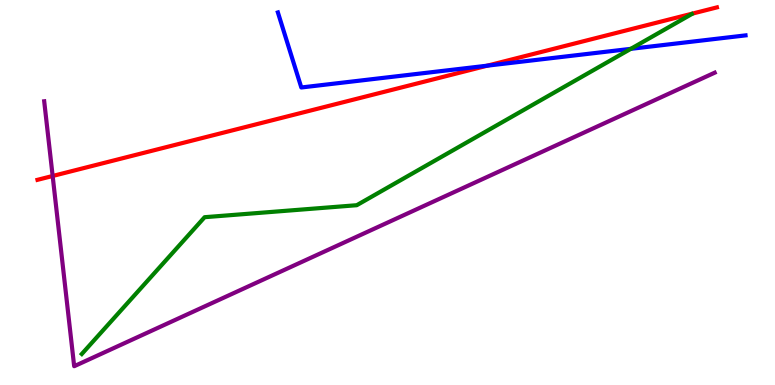[{'lines': ['blue', 'red'], 'intersections': [{'x': 6.29, 'y': 8.29}]}, {'lines': ['green', 'red'], 'intersections': []}, {'lines': ['purple', 'red'], 'intersections': [{'x': 0.679, 'y': 5.43}]}, {'lines': ['blue', 'green'], 'intersections': [{'x': 8.14, 'y': 8.73}]}, {'lines': ['blue', 'purple'], 'intersections': []}, {'lines': ['green', 'purple'], 'intersections': []}]